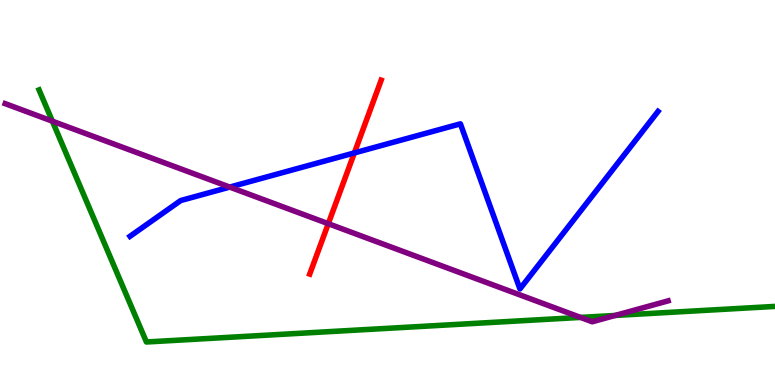[{'lines': ['blue', 'red'], 'intersections': [{'x': 4.57, 'y': 6.03}]}, {'lines': ['green', 'red'], 'intersections': []}, {'lines': ['purple', 'red'], 'intersections': [{'x': 4.24, 'y': 4.19}]}, {'lines': ['blue', 'green'], 'intersections': []}, {'lines': ['blue', 'purple'], 'intersections': [{'x': 2.96, 'y': 5.14}]}, {'lines': ['green', 'purple'], 'intersections': [{'x': 0.676, 'y': 6.85}, {'x': 7.49, 'y': 1.76}, {'x': 7.94, 'y': 1.81}]}]